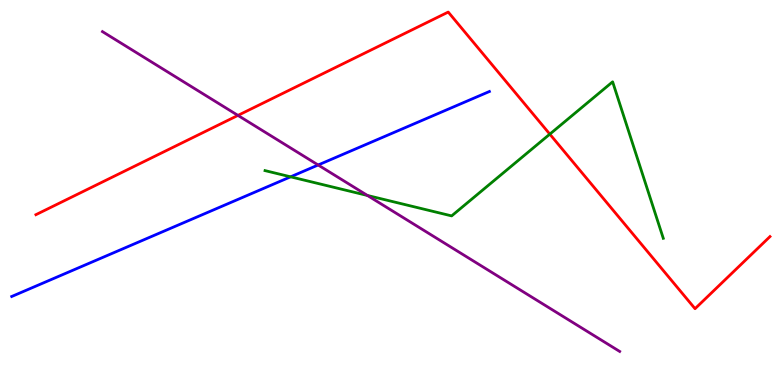[{'lines': ['blue', 'red'], 'intersections': []}, {'lines': ['green', 'red'], 'intersections': [{'x': 7.09, 'y': 6.52}]}, {'lines': ['purple', 'red'], 'intersections': [{'x': 3.07, 'y': 7.0}]}, {'lines': ['blue', 'green'], 'intersections': [{'x': 3.75, 'y': 5.41}]}, {'lines': ['blue', 'purple'], 'intersections': [{'x': 4.11, 'y': 5.71}]}, {'lines': ['green', 'purple'], 'intersections': [{'x': 4.74, 'y': 4.92}]}]